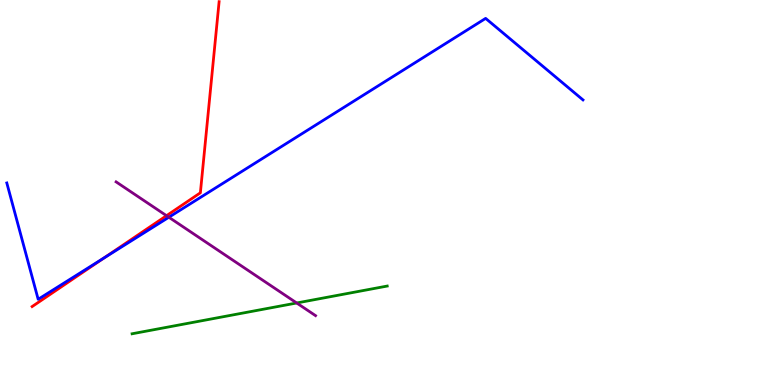[{'lines': ['blue', 'red'], 'intersections': [{'x': 1.34, 'y': 3.3}]}, {'lines': ['green', 'red'], 'intersections': []}, {'lines': ['purple', 'red'], 'intersections': [{'x': 2.15, 'y': 4.4}]}, {'lines': ['blue', 'green'], 'intersections': []}, {'lines': ['blue', 'purple'], 'intersections': [{'x': 2.18, 'y': 4.36}]}, {'lines': ['green', 'purple'], 'intersections': [{'x': 3.83, 'y': 2.13}]}]